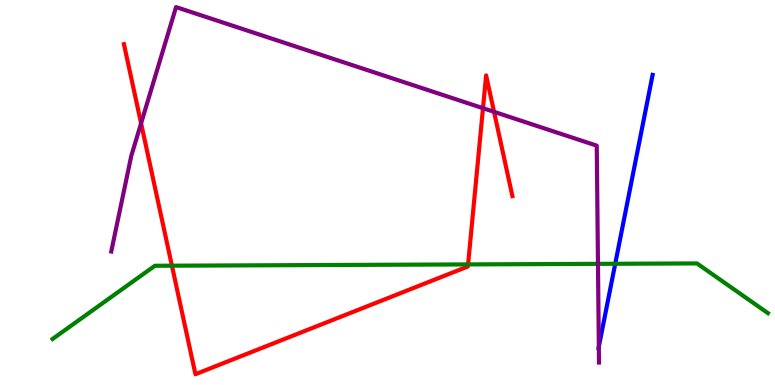[{'lines': ['blue', 'red'], 'intersections': []}, {'lines': ['green', 'red'], 'intersections': [{'x': 2.22, 'y': 3.1}, {'x': 6.04, 'y': 3.13}]}, {'lines': ['purple', 'red'], 'intersections': [{'x': 1.82, 'y': 6.8}, {'x': 6.23, 'y': 7.19}, {'x': 6.37, 'y': 7.1}]}, {'lines': ['blue', 'green'], 'intersections': [{'x': 7.94, 'y': 3.15}]}, {'lines': ['blue', 'purple'], 'intersections': [{'x': 7.73, 'y': 0.997}]}, {'lines': ['green', 'purple'], 'intersections': [{'x': 7.72, 'y': 3.15}]}]